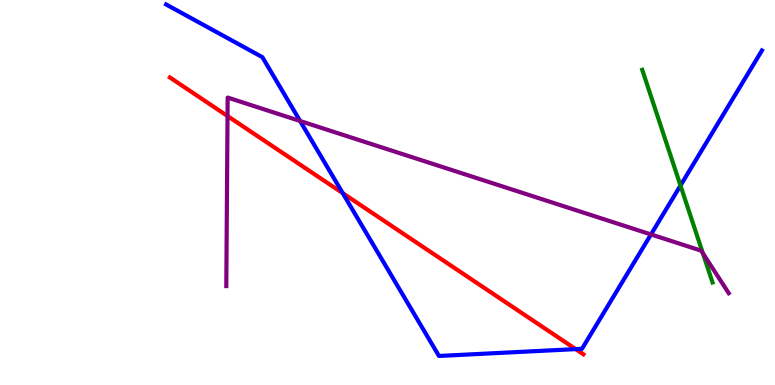[{'lines': ['blue', 'red'], 'intersections': [{'x': 4.42, 'y': 4.98}, {'x': 7.43, 'y': 0.932}]}, {'lines': ['green', 'red'], 'intersections': []}, {'lines': ['purple', 'red'], 'intersections': [{'x': 2.94, 'y': 6.99}]}, {'lines': ['blue', 'green'], 'intersections': [{'x': 8.78, 'y': 5.18}]}, {'lines': ['blue', 'purple'], 'intersections': [{'x': 3.87, 'y': 6.86}, {'x': 8.4, 'y': 3.91}]}, {'lines': ['green', 'purple'], 'intersections': [{'x': 9.07, 'y': 3.42}]}]